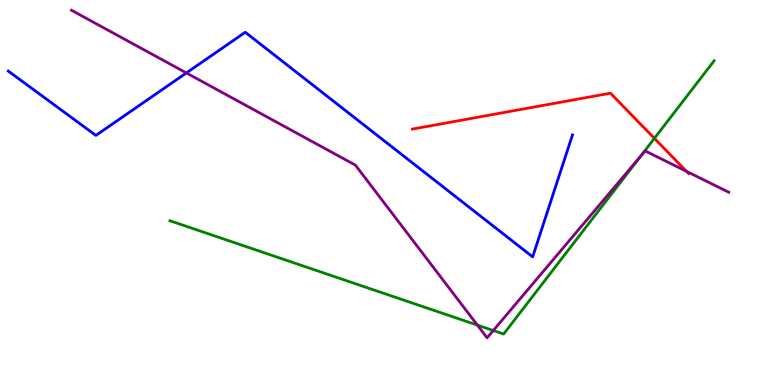[{'lines': ['blue', 'red'], 'intersections': []}, {'lines': ['green', 'red'], 'intersections': [{'x': 8.44, 'y': 6.41}]}, {'lines': ['purple', 'red'], 'intersections': [{'x': 8.86, 'y': 5.55}]}, {'lines': ['blue', 'green'], 'intersections': []}, {'lines': ['blue', 'purple'], 'intersections': [{'x': 2.4, 'y': 8.11}]}, {'lines': ['green', 'purple'], 'intersections': [{'x': 6.16, 'y': 1.56}, {'x': 6.37, 'y': 1.42}, {'x': 8.26, 'y': 5.94}]}]